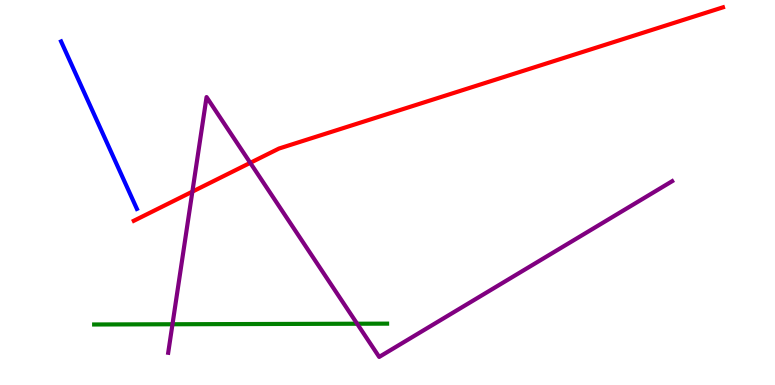[{'lines': ['blue', 'red'], 'intersections': []}, {'lines': ['green', 'red'], 'intersections': []}, {'lines': ['purple', 'red'], 'intersections': [{'x': 2.48, 'y': 5.02}, {'x': 3.23, 'y': 5.77}]}, {'lines': ['blue', 'green'], 'intersections': []}, {'lines': ['blue', 'purple'], 'intersections': []}, {'lines': ['green', 'purple'], 'intersections': [{'x': 2.23, 'y': 1.58}, {'x': 4.61, 'y': 1.59}]}]